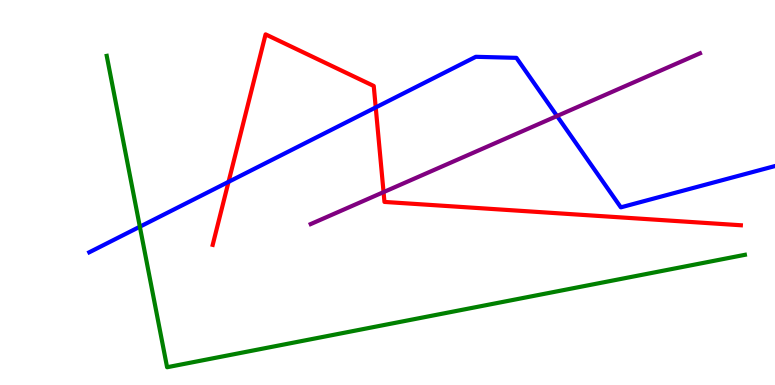[{'lines': ['blue', 'red'], 'intersections': [{'x': 2.95, 'y': 5.28}, {'x': 4.85, 'y': 7.21}]}, {'lines': ['green', 'red'], 'intersections': []}, {'lines': ['purple', 'red'], 'intersections': [{'x': 4.95, 'y': 5.01}]}, {'lines': ['blue', 'green'], 'intersections': [{'x': 1.8, 'y': 4.11}]}, {'lines': ['blue', 'purple'], 'intersections': [{'x': 7.19, 'y': 6.99}]}, {'lines': ['green', 'purple'], 'intersections': []}]